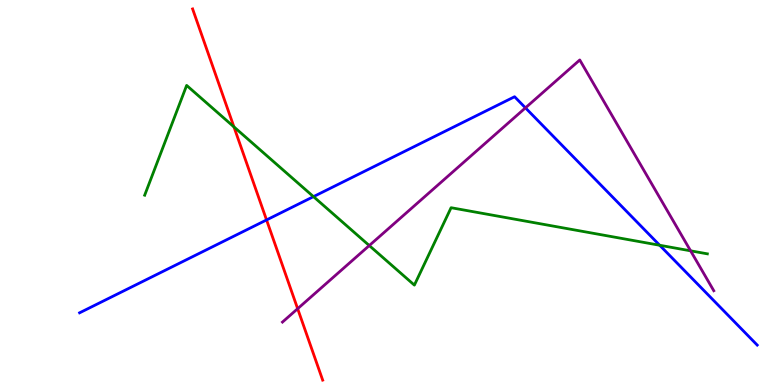[{'lines': ['blue', 'red'], 'intersections': [{'x': 3.44, 'y': 4.29}]}, {'lines': ['green', 'red'], 'intersections': [{'x': 3.02, 'y': 6.7}]}, {'lines': ['purple', 'red'], 'intersections': [{'x': 3.84, 'y': 1.98}]}, {'lines': ['blue', 'green'], 'intersections': [{'x': 4.04, 'y': 4.89}, {'x': 8.51, 'y': 3.63}]}, {'lines': ['blue', 'purple'], 'intersections': [{'x': 6.78, 'y': 7.2}]}, {'lines': ['green', 'purple'], 'intersections': [{'x': 4.76, 'y': 3.62}, {'x': 8.91, 'y': 3.49}]}]